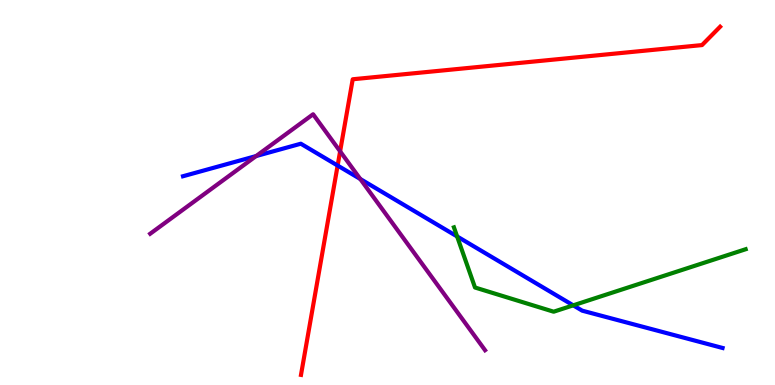[{'lines': ['blue', 'red'], 'intersections': [{'x': 4.36, 'y': 5.7}]}, {'lines': ['green', 'red'], 'intersections': []}, {'lines': ['purple', 'red'], 'intersections': [{'x': 4.39, 'y': 6.07}]}, {'lines': ['blue', 'green'], 'intersections': [{'x': 5.9, 'y': 3.86}, {'x': 7.4, 'y': 2.07}]}, {'lines': ['blue', 'purple'], 'intersections': [{'x': 3.3, 'y': 5.95}, {'x': 4.65, 'y': 5.35}]}, {'lines': ['green', 'purple'], 'intersections': []}]